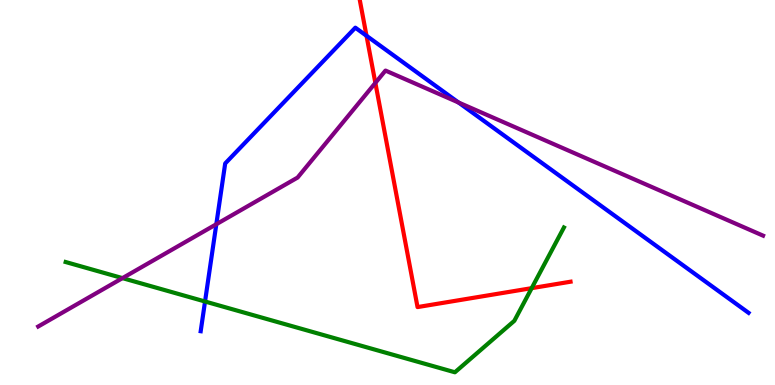[{'lines': ['blue', 'red'], 'intersections': [{'x': 4.73, 'y': 9.07}]}, {'lines': ['green', 'red'], 'intersections': [{'x': 6.86, 'y': 2.52}]}, {'lines': ['purple', 'red'], 'intersections': [{'x': 4.84, 'y': 7.85}]}, {'lines': ['blue', 'green'], 'intersections': [{'x': 2.65, 'y': 2.17}]}, {'lines': ['blue', 'purple'], 'intersections': [{'x': 2.79, 'y': 4.18}, {'x': 5.92, 'y': 7.34}]}, {'lines': ['green', 'purple'], 'intersections': [{'x': 1.58, 'y': 2.78}]}]